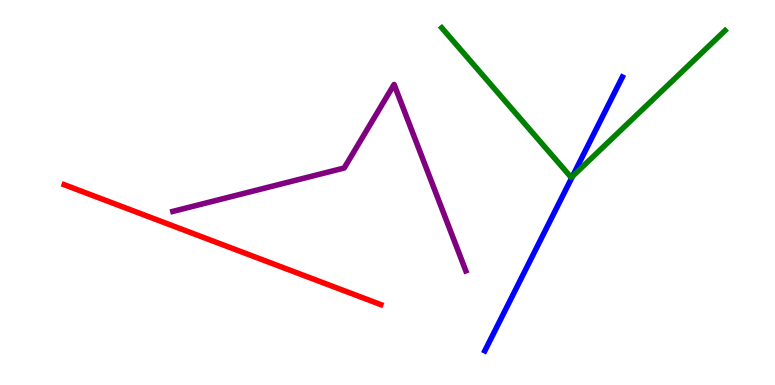[{'lines': ['blue', 'red'], 'intersections': []}, {'lines': ['green', 'red'], 'intersections': []}, {'lines': ['purple', 'red'], 'intersections': []}, {'lines': ['blue', 'green'], 'intersections': [{'x': 7.39, 'y': 5.42}]}, {'lines': ['blue', 'purple'], 'intersections': []}, {'lines': ['green', 'purple'], 'intersections': []}]